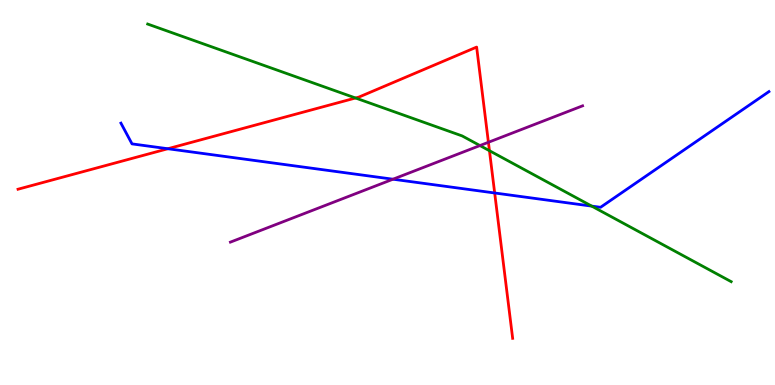[{'lines': ['blue', 'red'], 'intersections': [{'x': 2.17, 'y': 6.14}, {'x': 6.38, 'y': 4.99}]}, {'lines': ['green', 'red'], 'intersections': [{'x': 4.59, 'y': 7.45}, {'x': 6.32, 'y': 6.09}]}, {'lines': ['purple', 'red'], 'intersections': [{'x': 6.3, 'y': 6.3}]}, {'lines': ['blue', 'green'], 'intersections': [{'x': 7.64, 'y': 4.65}]}, {'lines': ['blue', 'purple'], 'intersections': [{'x': 5.07, 'y': 5.35}]}, {'lines': ['green', 'purple'], 'intersections': [{'x': 6.19, 'y': 6.22}]}]